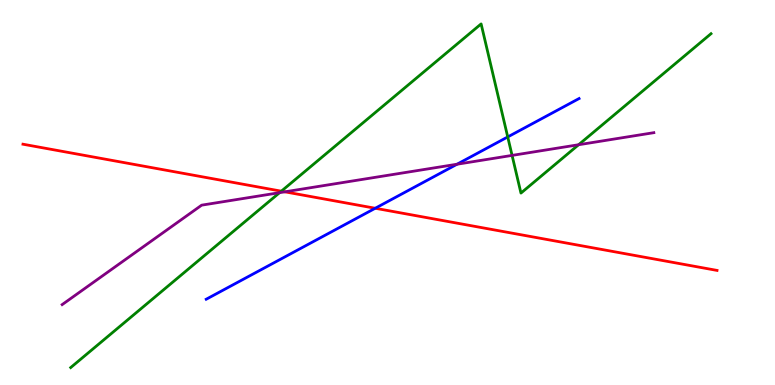[{'lines': ['blue', 'red'], 'intersections': [{'x': 4.84, 'y': 4.59}]}, {'lines': ['green', 'red'], 'intersections': [{'x': 3.63, 'y': 5.03}]}, {'lines': ['purple', 'red'], 'intersections': [{'x': 3.68, 'y': 5.02}]}, {'lines': ['blue', 'green'], 'intersections': [{'x': 6.55, 'y': 6.44}]}, {'lines': ['blue', 'purple'], 'intersections': [{'x': 5.9, 'y': 5.73}]}, {'lines': ['green', 'purple'], 'intersections': [{'x': 3.61, 'y': 5.0}, {'x': 6.61, 'y': 5.96}, {'x': 7.47, 'y': 6.24}]}]